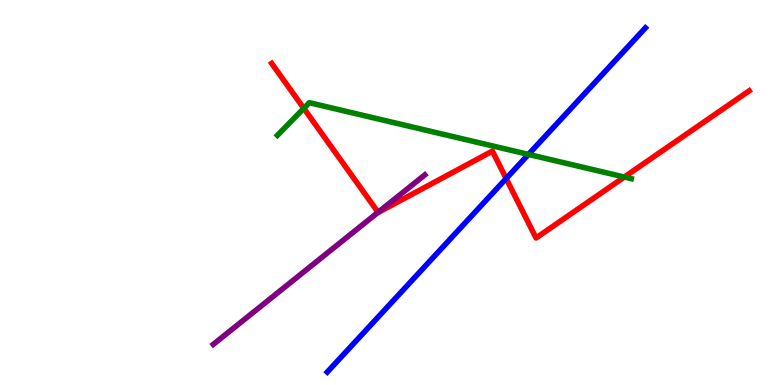[{'lines': ['blue', 'red'], 'intersections': [{'x': 6.53, 'y': 5.36}]}, {'lines': ['green', 'red'], 'intersections': [{'x': 3.92, 'y': 7.19}, {'x': 8.06, 'y': 5.4}]}, {'lines': ['purple', 'red'], 'intersections': [{'x': 4.88, 'y': 4.49}]}, {'lines': ['blue', 'green'], 'intersections': [{'x': 6.82, 'y': 5.99}]}, {'lines': ['blue', 'purple'], 'intersections': []}, {'lines': ['green', 'purple'], 'intersections': []}]